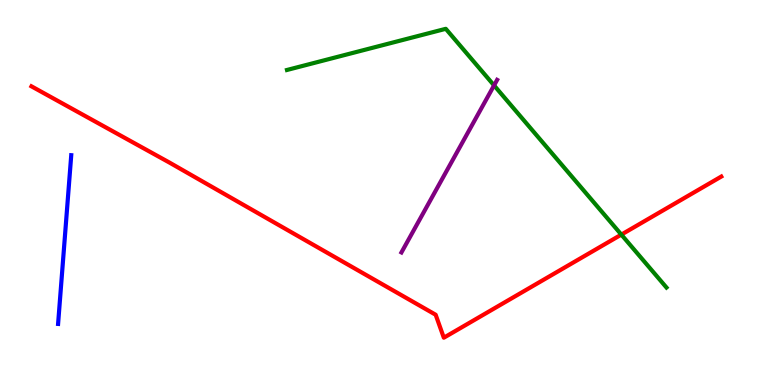[{'lines': ['blue', 'red'], 'intersections': []}, {'lines': ['green', 'red'], 'intersections': [{'x': 8.02, 'y': 3.91}]}, {'lines': ['purple', 'red'], 'intersections': []}, {'lines': ['blue', 'green'], 'intersections': []}, {'lines': ['blue', 'purple'], 'intersections': []}, {'lines': ['green', 'purple'], 'intersections': [{'x': 6.37, 'y': 7.78}]}]